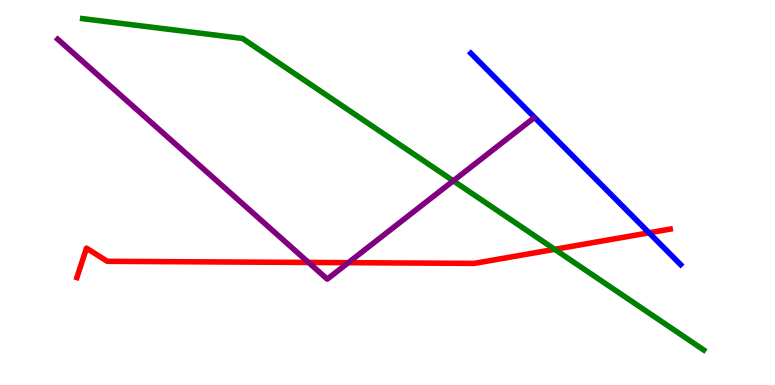[{'lines': ['blue', 'red'], 'intersections': [{'x': 8.37, 'y': 3.95}]}, {'lines': ['green', 'red'], 'intersections': [{'x': 7.16, 'y': 3.52}]}, {'lines': ['purple', 'red'], 'intersections': [{'x': 3.98, 'y': 3.18}, {'x': 4.49, 'y': 3.18}]}, {'lines': ['blue', 'green'], 'intersections': []}, {'lines': ['blue', 'purple'], 'intersections': []}, {'lines': ['green', 'purple'], 'intersections': [{'x': 5.85, 'y': 5.3}]}]